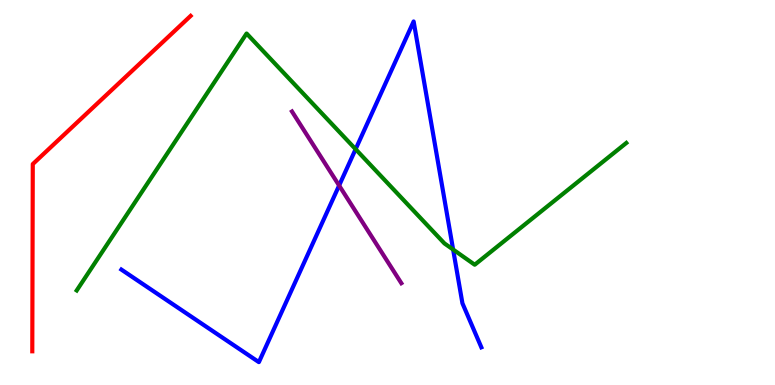[{'lines': ['blue', 'red'], 'intersections': []}, {'lines': ['green', 'red'], 'intersections': []}, {'lines': ['purple', 'red'], 'intersections': []}, {'lines': ['blue', 'green'], 'intersections': [{'x': 4.59, 'y': 6.13}, {'x': 5.85, 'y': 3.52}]}, {'lines': ['blue', 'purple'], 'intersections': [{'x': 4.38, 'y': 5.18}]}, {'lines': ['green', 'purple'], 'intersections': []}]